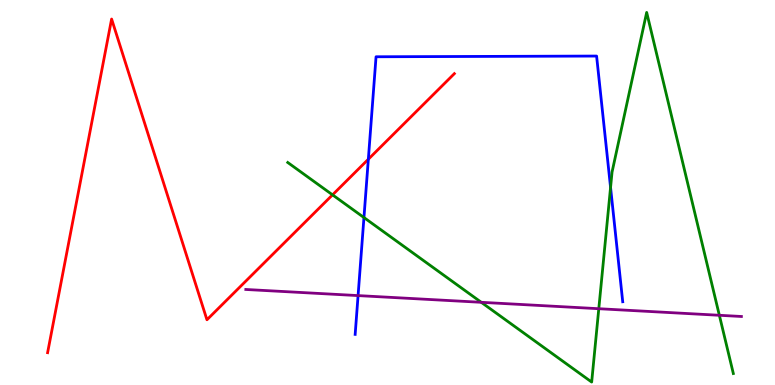[{'lines': ['blue', 'red'], 'intersections': [{'x': 4.75, 'y': 5.86}]}, {'lines': ['green', 'red'], 'intersections': [{'x': 4.29, 'y': 4.94}]}, {'lines': ['purple', 'red'], 'intersections': []}, {'lines': ['blue', 'green'], 'intersections': [{'x': 4.7, 'y': 4.35}, {'x': 7.88, 'y': 5.13}]}, {'lines': ['blue', 'purple'], 'intersections': [{'x': 4.62, 'y': 2.32}]}, {'lines': ['green', 'purple'], 'intersections': [{'x': 6.21, 'y': 2.15}, {'x': 7.73, 'y': 1.98}, {'x': 9.28, 'y': 1.81}]}]